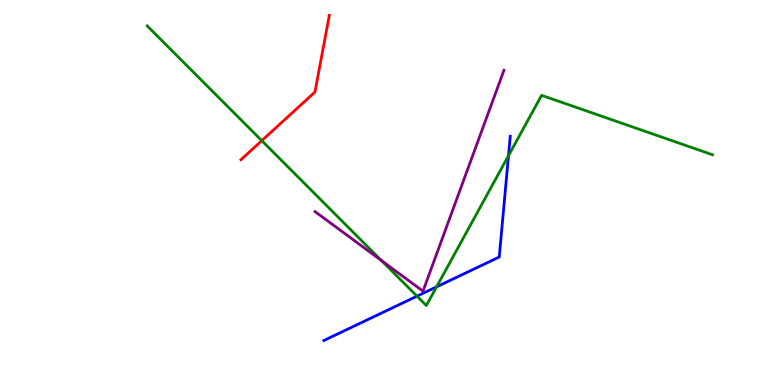[{'lines': ['blue', 'red'], 'intersections': []}, {'lines': ['green', 'red'], 'intersections': [{'x': 3.38, 'y': 6.35}]}, {'lines': ['purple', 'red'], 'intersections': []}, {'lines': ['blue', 'green'], 'intersections': [{'x': 5.38, 'y': 2.31}, {'x': 5.63, 'y': 2.55}, {'x': 6.56, 'y': 5.96}]}, {'lines': ['blue', 'purple'], 'intersections': []}, {'lines': ['green', 'purple'], 'intersections': [{'x': 4.92, 'y': 3.23}]}]